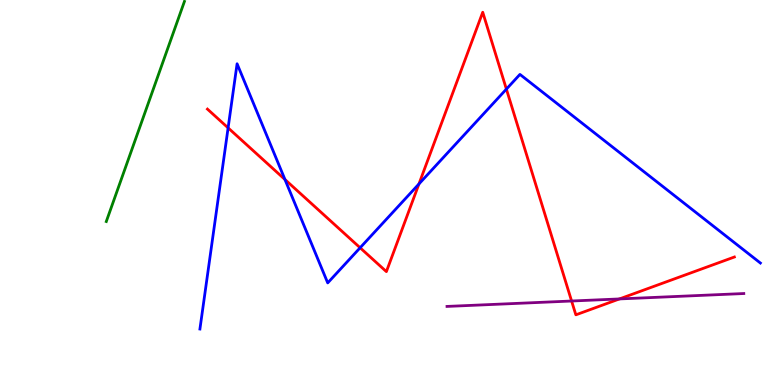[{'lines': ['blue', 'red'], 'intersections': [{'x': 2.94, 'y': 6.68}, {'x': 3.68, 'y': 5.34}, {'x': 4.65, 'y': 3.56}, {'x': 5.41, 'y': 5.22}, {'x': 6.53, 'y': 7.69}]}, {'lines': ['green', 'red'], 'intersections': []}, {'lines': ['purple', 'red'], 'intersections': [{'x': 7.38, 'y': 2.18}, {'x': 7.99, 'y': 2.24}]}, {'lines': ['blue', 'green'], 'intersections': []}, {'lines': ['blue', 'purple'], 'intersections': []}, {'lines': ['green', 'purple'], 'intersections': []}]